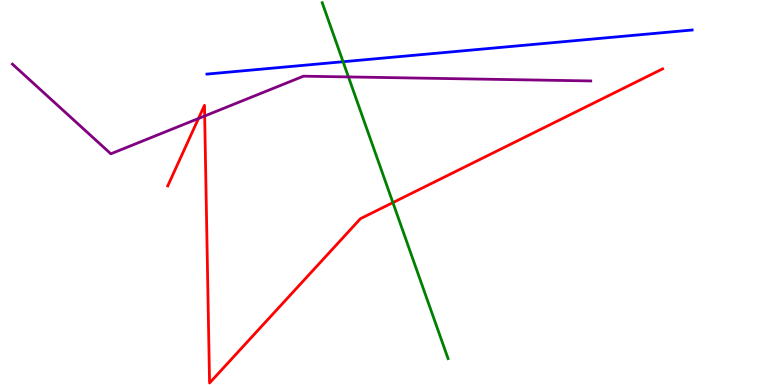[{'lines': ['blue', 'red'], 'intersections': []}, {'lines': ['green', 'red'], 'intersections': [{'x': 5.07, 'y': 4.74}]}, {'lines': ['purple', 'red'], 'intersections': [{'x': 2.56, 'y': 6.92}, {'x': 2.64, 'y': 6.99}]}, {'lines': ['blue', 'green'], 'intersections': [{'x': 4.43, 'y': 8.4}]}, {'lines': ['blue', 'purple'], 'intersections': []}, {'lines': ['green', 'purple'], 'intersections': [{'x': 4.5, 'y': 8.0}]}]